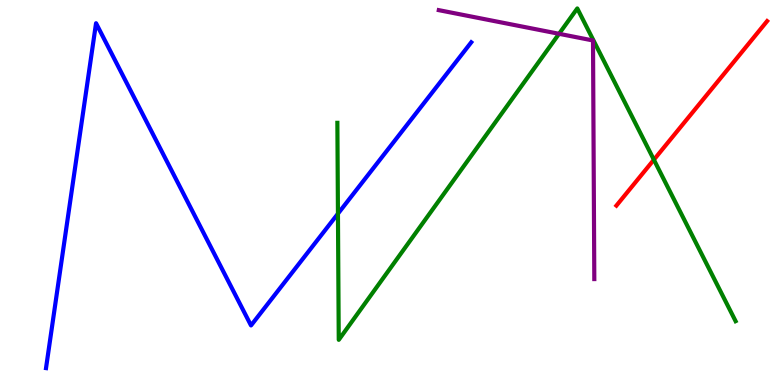[{'lines': ['blue', 'red'], 'intersections': []}, {'lines': ['green', 'red'], 'intersections': [{'x': 8.44, 'y': 5.85}]}, {'lines': ['purple', 'red'], 'intersections': []}, {'lines': ['blue', 'green'], 'intersections': [{'x': 4.36, 'y': 4.45}]}, {'lines': ['blue', 'purple'], 'intersections': []}, {'lines': ['green', 'purple'], 'intersections': [{'x': 7.21, 'y': 9.12}]}]